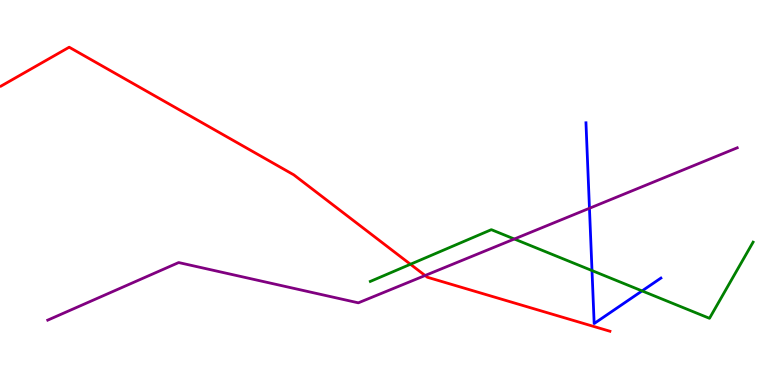[{'lines': ['blue', 'red'], 'intersections': []}, {'lines': ['green', 'red'], 'intersections': [{'x': 5.3, 'y': 3.14}]}, {'lines': ['purple', 'red'], 'intersections': [{'x': 5.49, 'y': 2.84}]}, {'lines': ['blue', 'green'], 'intersections': [{'x': 7.64, 'y': 2.97}, {'x': 8.28, 'y': 2.44}]}, {'lines': ['blue', 'purple'], 'intersections': [{'x': 7.61, 'y': 4.59}]}, {'lines': ['green', 'purple'], 'intersections': [{'x': 6.64, 'y': 3.79}]}]